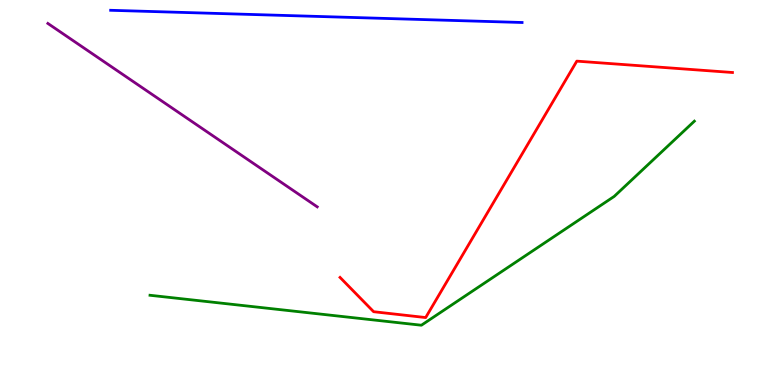[{'lines': ['blue', 'red'], 'intersections': []}, {'lines': ['green', 'red'], 'intersections': []}, {'lines': ['purple', 'red'], 'intersections': []}, {'lines': ['blue', 'green'], 'intersections': []}, {'lines': ['blue', 'purple'], 'intersections': []}, {'lines': ['green', 'purple'], 'intersections': []}]